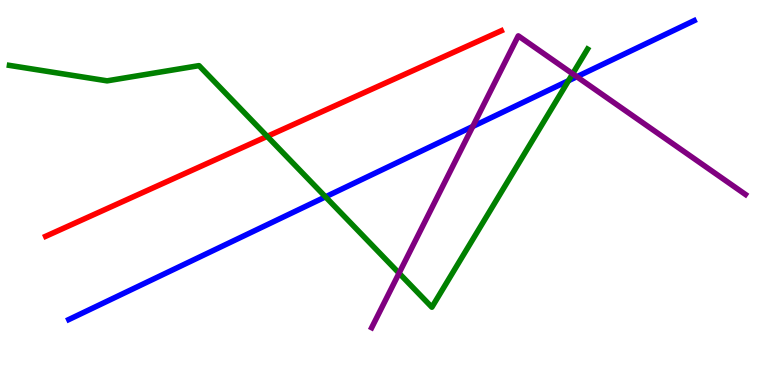[{'lines': ['blue', 'red'], 'intersections': []}, {'lines': ['green', 'red'], 'intersections': [{'x': 3.45, 'y': 6.46}]}, {'lines': ['purple', 'red'], 'intersections': []}, {'lines': ['blue', 'green'], 'intersections': [{'x': 4.2, 'y': 4.89}, {'x': 7.34, 'y': 7.9}]}, {'lines': ['blue', 'purple'], 'intersections': [{'x': 6.1, 'y': 6.72}, {'x': 7.44, 'y': 8.01}]}, {'lines': ['green', 'purple'], 'intersections': [{'x': 5.15, 'y': 2.9}, {'x': 7.39, 'y': 8.08}]}]